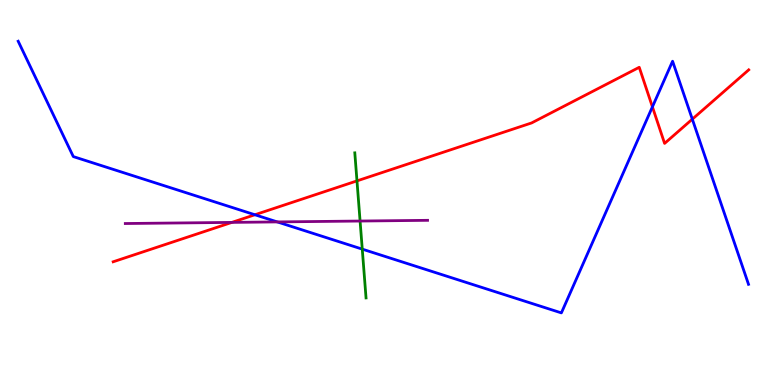[{'lines': ['blue', 'red'], 'intersections': [{'x': 3.29, 'y': 4.42}, {'x': 8.42, 'y': 7.22}, {'x': 8.93, 'y': 6.9}]}, {'lines': ['green', 'red'], 'intersections': [{'x': 4.61, 'y': 5.3}]}, {'lines': ['purple', 'red'], 'intersections': [{'x': 2.99, 'y': 4.22}]}, {'lines': ['blue', 'green'], 'intersections': [{'x': 4.67, 'y': 3.53}]}, {'lines': ['blue', 'purple'], 'intersections': [{'x': 3.58, 'y': 4.24}]}, {'lines': ['green', 'purple'], 'intersections': [{'x': 4.65, 'y': 4.26}]}]